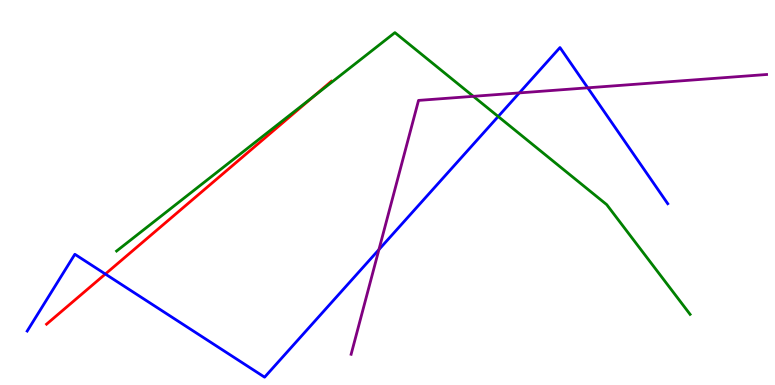[{'lines': ['blue', 'red'], 'intersections': [{'x': 1.36, 'y': 2.88}]}, {'lines': ['green', 'red'], 'intersections': [{'x': 4.04, 'y': 7.49}]}, {'lines': ['purple', 'red'], 'intersections': []}, {'lines': ['blue', 'green'], 'intersections': [{'x': 6.43, 'y': 6.97}]}, {'lines': ['blue', 'purple'], 'intersections': [{'x': 4.89, 'y': 3.52}, {'x': 6.7, 'y': 7.59}, {'x': 7.58, 'y': 7.72}]}, {'lines': ['green', 'purple'], 'intersections': [{'x': 6.11, 'y': 7.5}]}]